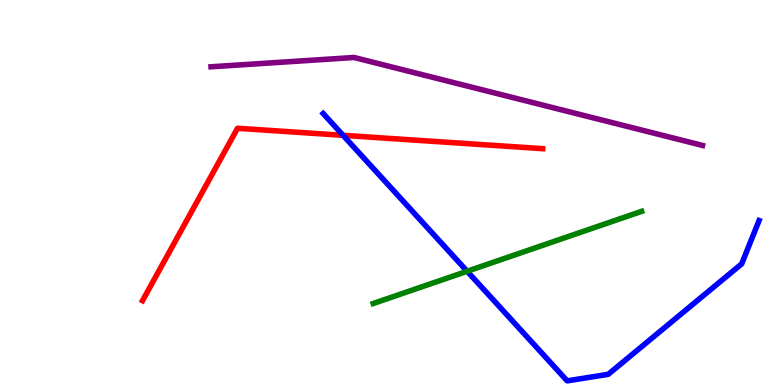[{'lines': ['blue', 'red'], 'intersections': [{'x': 4.43, 'y': 6.48}]}, {'lines': ['green', 'red'], 'intersections': []}, {'lines': ['purple', 'red'], 'intersections': []}, {'lines': ['blue', 'green'], 'intersections': [{'x': 6.03, 'y': 2.95}]}, {'lines': ['blue', 'purple'], 'intersections': []}, {'lines': ['green', 'purple'], 'intersections': []}]